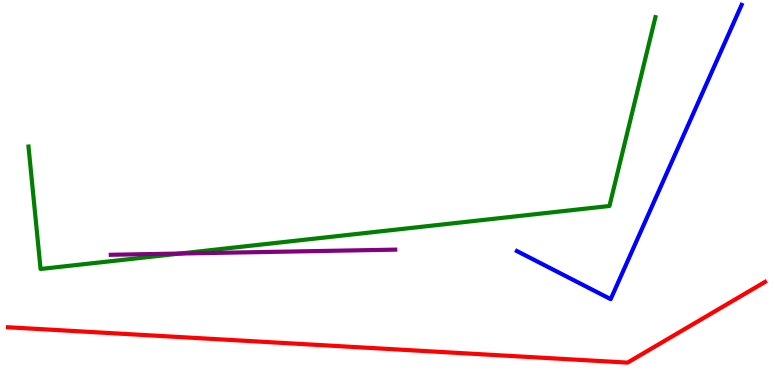[{'lines': ['blue', 'red'], 'intersections': []}, {'lines': ['green', 'red'], 'intersections': []}, {'lines': ['purple', 'red'], 'intersections': []}, {'lines': ['blue', 'green'], 'intersections': []}, {'lines': ['blue', 'purple'], 'intersections': []}, {'lines': ['green', 'purple'], 'intersections': [{'x': 2.32, 'y': 3.41}]}]